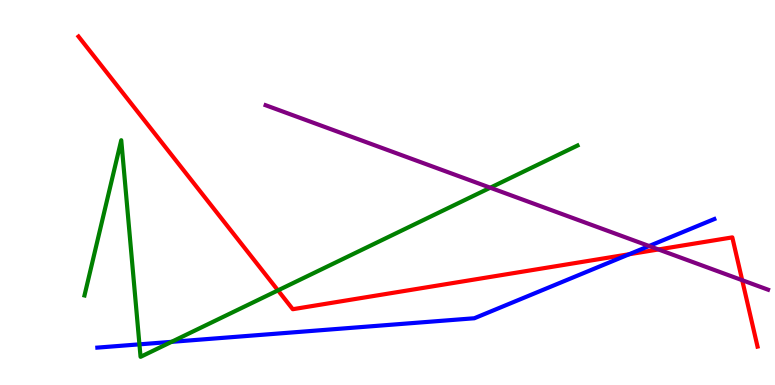[{'lines': ['blue', 'red'], 'intersections': [{'x': 8.12, 'y': 3.4}]}, {'lines': ['green', 'red'], 'intersections': [{'x': 3.59, 'y': 2.46}]}, {'lines': ['purple', 'red'], 'intersections': [{'x': 8.5, 'y': 3.52}, {'x': 9.58, 'y': 2.72}]}, {'lines': ['blue', 'green'], 'intersections': [{'x': 1.8, 'y': 1.06}, {'x': 2.21, 'y': 1.12}]}, {'lines': ['blue', 'purple'], 'intersections': [{'x': 8.38, 'y': 3.61}]}, {'lines': ['green', 'purple'], 'intersections': [{'x': 6.33, 'y': 5.12}]}]